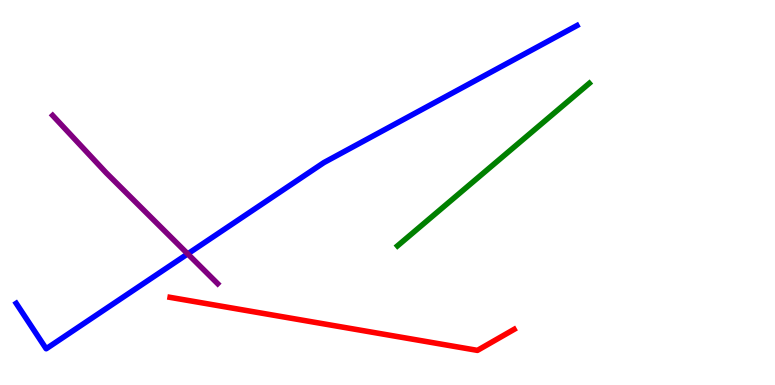[{'lines': ['blue', 'red'], 'intersections': []}, {'lines': ['green', 'red'], 'intersections': []}, {'lines': ['purple', 'red'], 'intersections': []}, {'lines': ['blue', 'green'], 'intersections': []}, {'lines': ['blue', 'purple'], 'intersections': [{'x': 2.42, 'y': 3.41}]}, {'lines': ['green', 'purple'], 'intersections': []}]